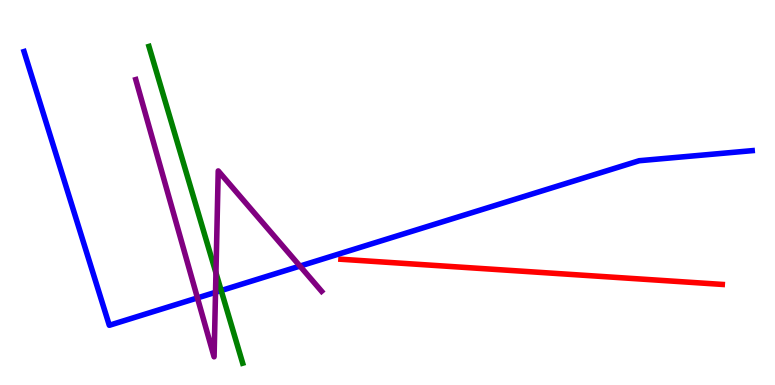[{'lines': ['blue', 'red'], 'intersections': []}, {'lines': ['green', 'red'], 'intersections': []}, {'lines': ['purple', 'red'], 'intersections': []}, {'lines': ['blue', 'green'], 'intersections': [{'x': 2.85, 'y': 2.45}]}, {'lines': ['blue', 'purple'], 'intersections': [{'x': 2.55, 'y': 2.26}, {'x': 2.78, 'y': 2.41}, {'x': 3.87, 'y': 3.09}]}, {'lines': ['green', 'purple'], 'intersections': [{'x': 2.79, 'y': 2.91}]}]